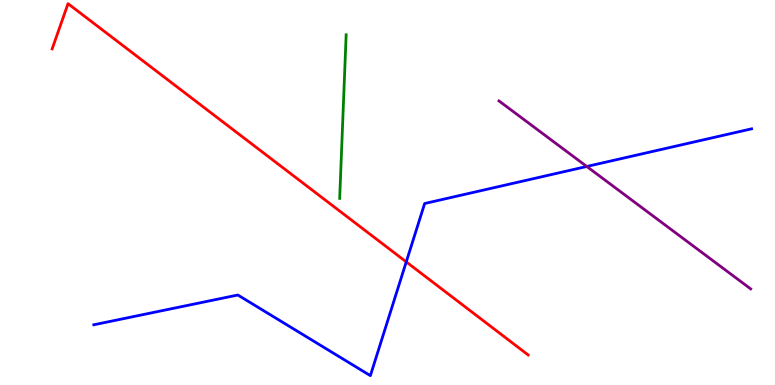[{'lines': ['blue', 'red'], 'intersections': [{'x': 5.24, 'y': 3.2}]}, {'lines': ['green', 'red'], 'intersections': []}, {'lines': ['purple', 'red'], 'intersections': []}, {'lines': ['blue', 'green'], 'intersections': []}, {'lines': ['blue', 'purple'], 'intersections': [{'x': 7.57, 'y': 5.68}]}, {'lines': ['green', 'purple'], 'intersections': []}]